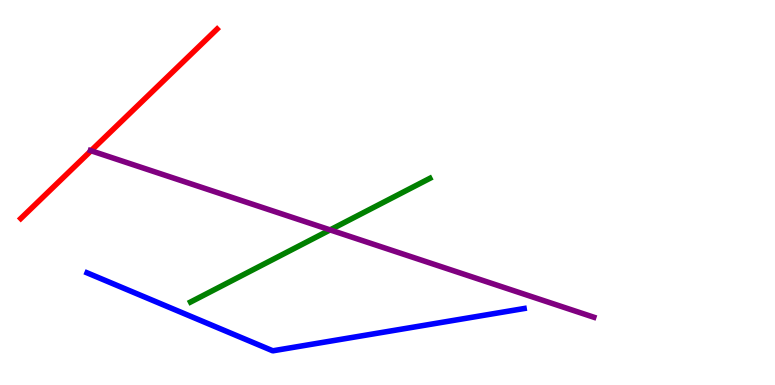[{'lines': ['blue', 'red'], 'intersections': []}, {'lines': ['green', 'red'], 'intersections': []}, {'lines': ['purple', 'red'], 'intersections': [{'x': 1.17, 'y': 6.08}]}, {'lines': ['blue', 'green'], 'intersections': []}, {'lines': ['blue', 'purple'], 'intersections': []}, {'lines': ['green', 'purple'], 'intersections': [{'x': 4.26, 'y': 4.03}]}]